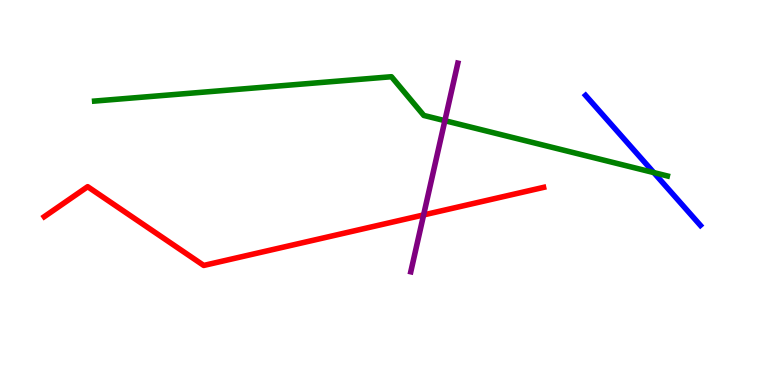[{'lines': ['blue', 'red'], 'intersections': []}, {'lines': ['green', 'red'], 'intersections': []}, {'lines': ['purple', 'red'], 'intersections': [{'x': 5.47, 'y': 4.42}]}, {'lines': ['blue', 'green'], 'intersections': [{'x': 8.44, 'y': 5.52}]}, {'lines': ['blue', 'purple'], 'intersections': []}, {'lines': ['green', 'purple'], 'intersections': [{'x': 5.74, 'y': 6.87}]}]